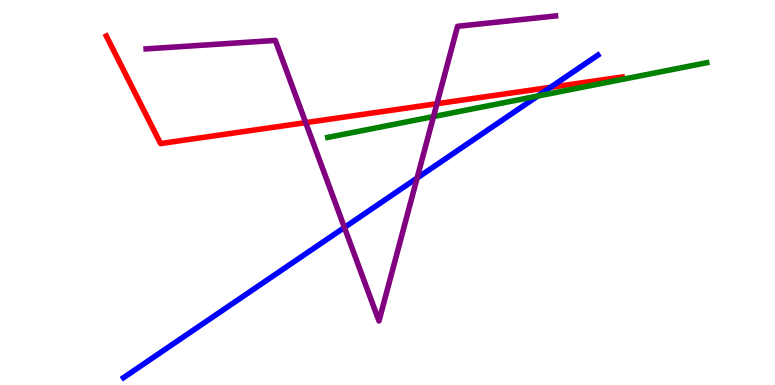[{'lines': ['blue', 'red'], 'intersections': [{'x': 7.1, 'y': 7.73}]}, {'lines': ['green', 'red'], 'intersections': []}, {'lines': ['purple', 'red'], 'intersections': [{'x': 3.94, 'y': 6.81}, {'x': 5.64, 'y': 7.31}]}, {'lines': ['blue', 'green'], 'intersections': [{'x': 6.94, 'y': 7.51}]}, {'lines': ['blue', 'purple'], 'intersections': [{'x': 4.44, 'y': 4.09}, {'x': 5.38, 'y': 5.38}]}, {'lines': ['green', 'purple'], 'intersections': [{'x': 5.59, 'y': 6.97}]}]